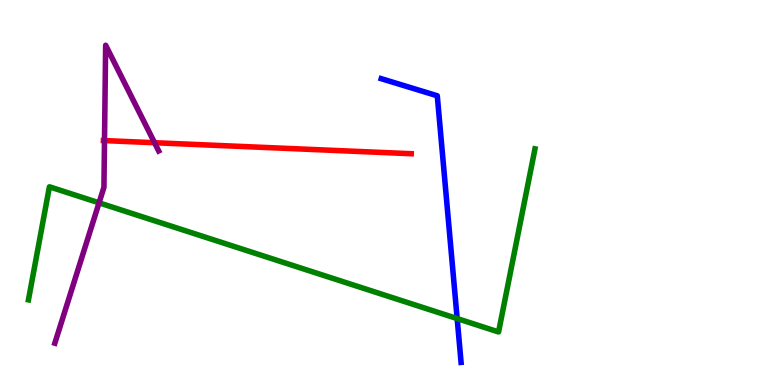[{'lines': ['blue', 'red'], 'intersections': []}, {'lines': ['green', 'red'], 'intersections': []}, {'lines': ['purple', 'red'], 'intersections': [{'x': 1.35, 'y': 6.35}, {'x': 1.99, 'y': 6.29}]}, {'lines': ['blue', 'green'], 'intersections': [{'x': 5.9, 'y': 1.73}]}, {'lines': ['blue', 'purple'], 'intersections': []}, {'lines': ['green', 'purple'], 'intersections': [{'x': 1.28, 'y': 4.73}]}]